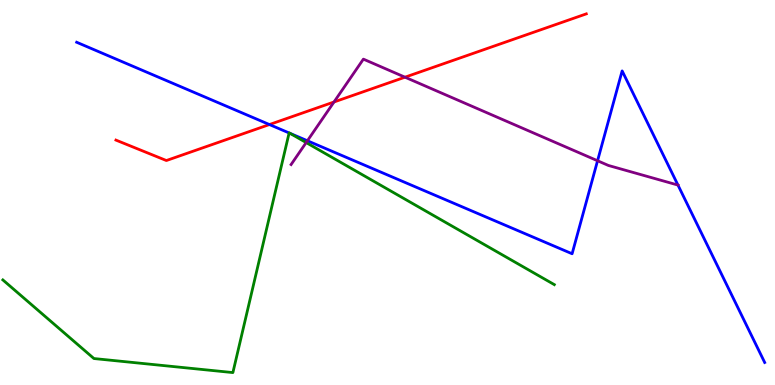[{'lines': ['blue', 'red'], 'intersections': [{'x': 3.48, 'y': 6.77}]}, {'lines': ['green', 'red'], 'intersections': []}, {'lines': ['purple', 'red'], 'intersections': [{'x': 4.31, 'y': 7.35}, {'x': 5.23, 'y': 7.99}]}, {'lines': ['blue', 'green'], 'intersections': [{'x': 3.73, 'y': 6.55}, {'x': 3.74, 'y': 6.54}]}, {'lines': ['blue', 'purple'], 'intersections': [{'x': 3.97, 'y': 6.34}, {'x': 7.71, 'y': 5.82}, {'x': 8.75, 'y': 5.19}]}, {'lines': ['green', 'purple'], 'intersections': [{'x': 3.95, 'y': 6.3}]}]